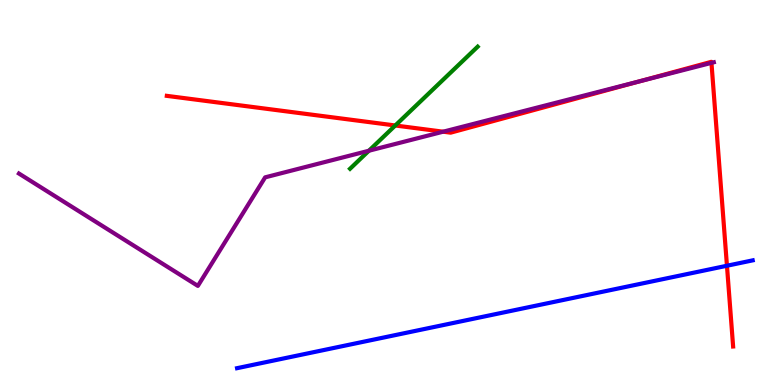[{'lines': ['blue', 'red'], 'intersections': [{'x': 9.38, 'y': 3.1}]}, {'lines': ['green', 'red'], 'intersections': [{'x': 5.1, 'y': 6.74}]}, {'lines': ['purple', 'red'], 'intersections': [{'x': 5.72, 'y': 6.58}, {'x': 8.26, 'y': 7.89}, {'x': 9.18, 'y': 8.37}]}, {'lines': ['blue', 'green'], 'intersections': []}, {'lines': ['blue', 'purple'], 'intersections': []}, {'lines': ['green', 'purple'], 'intersections': [{'x': 4.76, 'y': 6.08}]}]